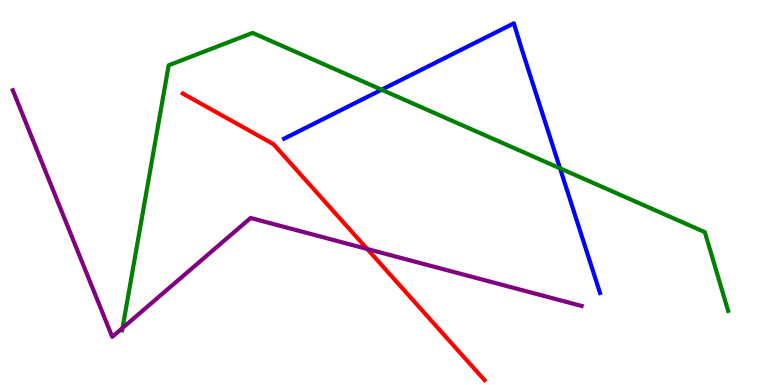[{'lines': ['blue', 'red'], 'intersections': []}, {'lines': ['green', 'red'], 'intersections': []}, {'lines': ['purple', 'red'], 'intersections': [{'x': 4.74, 'y': 3.53}]}, {'lines': ['blue', 'green'], 'intersections': [{'x': 4.92, 'y': 7.67}, {'x': 7.23, 'y': 5.63}]}, {'lines': ['blue', 'purple'], 'intersections': []}, {'lines': ['green', 'purple'], 'intersections': [{'x': 1.58, 'y': 1.48}]}]